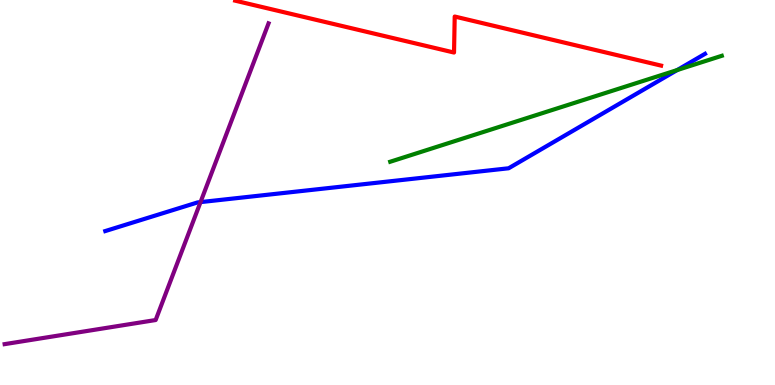[{'lines': ['blue', 'red'], 'intersections': []}, {'lines': ['green', 'red'], 'intersections': []}, {'lines': ['purple', 'red'], 'intersections': []}, {'lines': ['blue', 'green'], 'intersections': [{'x': 8.74, 'y': 8.18}]}, {'lines': ['blue', 'purple'], 'intersections': [{'x': 2.59, 'y': 4.75}]}, {'lines': ['green', 'purple'], 'intersections': []}]